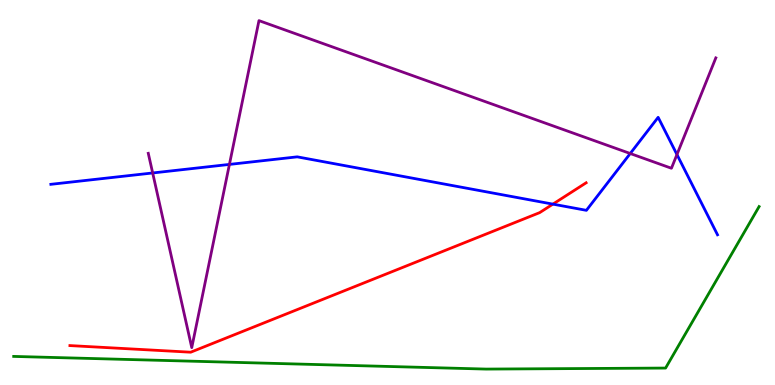[{'lines': ['blue', 'red'], 'intersections': [{'x': 7.13, 'y': 4.7}]}, {'lines': ['green', 'red'], 'intersections': []}, {'lines': ['purple', 'red'], 'intersections': []}, {'lines': ['blue', 'green'], 'intersections': []}, {'lines': ['blue', 'purple'], 'intersections': [{'x': 1.97, 'y': 5.51}, {'x': 2.96, 'y': 5.73}, {'x': 8.13, 'y': 6.01}, {'x': 8.73, 'y': 5.99}]}, {'lines': ['green', 'purple'], 'intersections': []}]